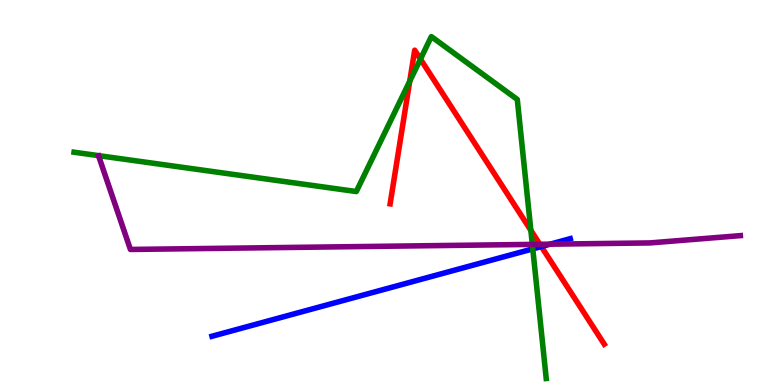[{'lines': ['blue', 'red'], 'intersections': [{'x': 6.98, 'y': 3.6}]}, {'lines': ['green', 'red'], 'intersections': [{'x': 5.29, 'y': 7.89}, {'x': 5.43, 'y': 8.47}, {'x': 6.85, 'y': 4.02}]}, {'lines': ['purple', 'red'], 'intersections': [{'x': 6.97, 'y': 3.65}]}, {'lines': ['blue', 'green'], 'intersections': [{'x': 6.87, 'y': 3.54}]}, {'lines': ['blue', 'purple'], 'intersections': [{'x': 7.1, 'y': 3.66}]}, {'lines': ['green', 'purple'], 'intersections': [{'x': 6.87, 'y': 3.65}]}]